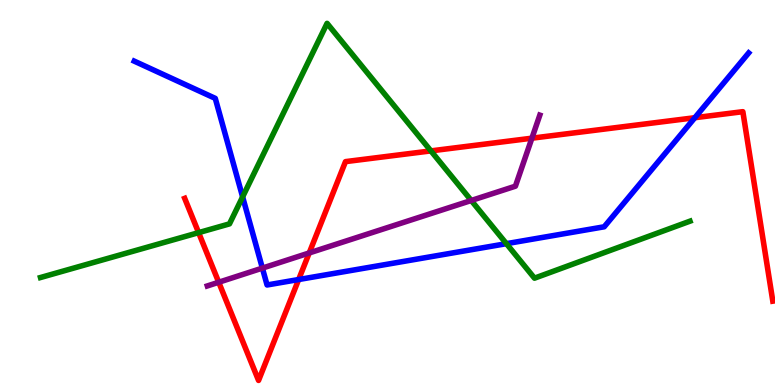[{'lines': ['blue', 'red'], 'intersections': [{'x': 3.85, 'y': 2.74}, {'x': 8.97, 'y': 6.94}]}, {'lines': ['green', 'red'], 'intersections': [{'x': 2.56, 'y': 3.96}, {'x': 5.56, 'y': 6.08}]}, {'lines': ['purple', 'red'], 'intersections': [{'x': 2.82, 'y': 2.67}, {'x': 3.99, 'y': 3.43}, {'x': 6.86, 'y': 6.41}]}, {'lines': ['blue', 'green'], 'intersections': [{'x': 3.13, 'y': 4.89}, {'x': 6.53, 'y': 3.67}]}, {'lines': ['blue', 'purple'], 'intersections': [{'x': 3.39, 'y': 3.04}]}, {'lines': ['green', 'purple'], 'intersections': [{'x': 6.08, 'y': 4.79}]}]